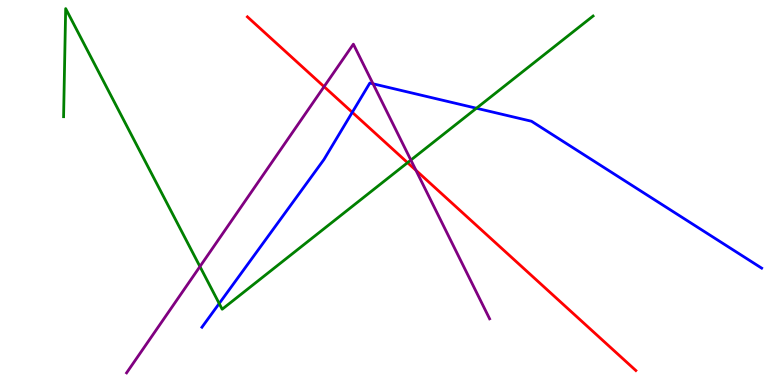[{'lines': ['blue', 'red'], 'intersections': [{'x': 4.55, 'y': 7.08}]}, {'lines': ['green', 'red'], 'intersections': [{'x': 5.26, 'y': 5.77}]}, {'lines': ['purple', 'red'], 'intersections': [{'x': 4.18, 'y': 7.75}, {'x': 5.37, 'y': 5.58}]}, {'lines': ['blue', 'green'], 'intersections': [{'x': 2.83, 'y': 2.12}, {'x': 6.15, 'y': 7.19}]}, {'lines': ['blue', 'purple'], 'intersections': [{'x': 4.81, 'y': 7.82}]}, {'lines': ['green', 'purple'], 'intersections': [{'x': 2.58, 'y': 3.08}, {'x': 5.3, 'y': 5.84}]}]